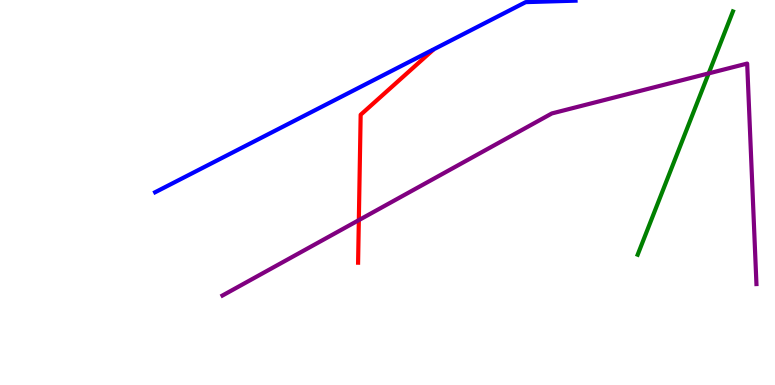[{'lines': ['blue', 'red'], 'intersections': []}, {'lines': ['green', 'red'], 'intersections': []}, {'lines': ['purple', 'red'], 'intersections': [{'x': 4.63, 'y': 4.28}]}, {'lines': ['blue', 'green'], 'intersections': []}, {'lines': ['blue', 'purple'], 'intersections': []}, {'lines': ['green', 'purple'], 'intersections': [{'x': 9.14, 'y': 8.09}]}]